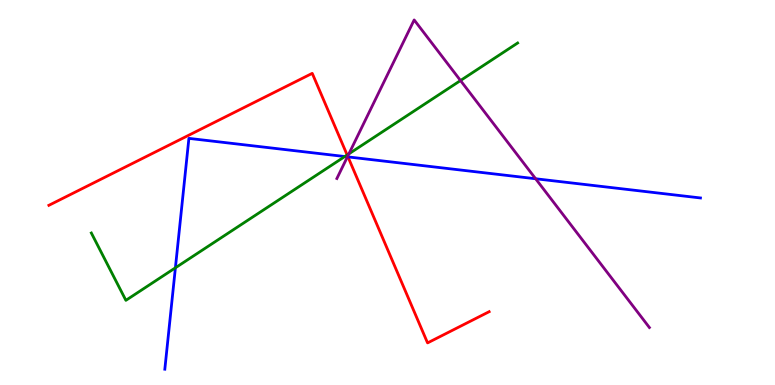[{'lines': ['blue', 'red'], 'intersections': [{'x': 4.49, 'y': 5.92}]}, {'lines': ['green', 'red'], 'intersections': [{'x': 4.48, 'y': 5.97}]}, {'lines': ['purple', 'red'], 'intersections': [{'x': 4.49, 'y': 5.94}]}, {'lines': ['blue', 'green'], 'intersections': [{'x': 2.26, 'y': 3.04}, {'x': 4.45, 'y': 5.93}]}, {'lines': ['blue', 'purple'], 'intersections': [{'x': 4.48, 'y': 5.93}, {'x': 6.91, 'y': 5.36}]}, {'lines': ['green', 'purple'], 'intersections': [{'x': 4.5, 'y': 6.0}, {'x': 5.94, 'y': 7.91}]}]